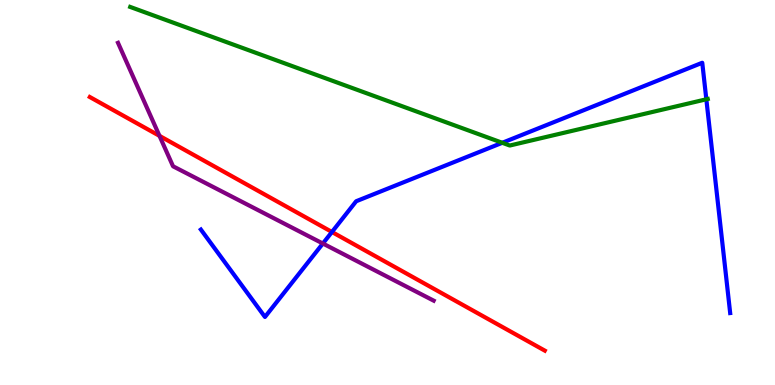[{'lines': ['blue', 'red'], 'intersections': [{'x': 4.28, 'y': 3.97}]}, {'lines': ['green', 'red'], 'intersections': []}, {'lines': ['purple', 'red'], 'intersections': [{'x': 2.06, 'y': 6.47}]}, {'lines': ['blue', 'green'], 'intersections': [{'x': 6.48, 'y': 6.29}, {'x': 9.11, 'y': 7.42}]}, {'lines': ['blue', 'purple'], 'intersections': [{'x': 4.17, 'y': 3.67}]}, {'lines': ['green', 'purple'], 'intersections': []}]